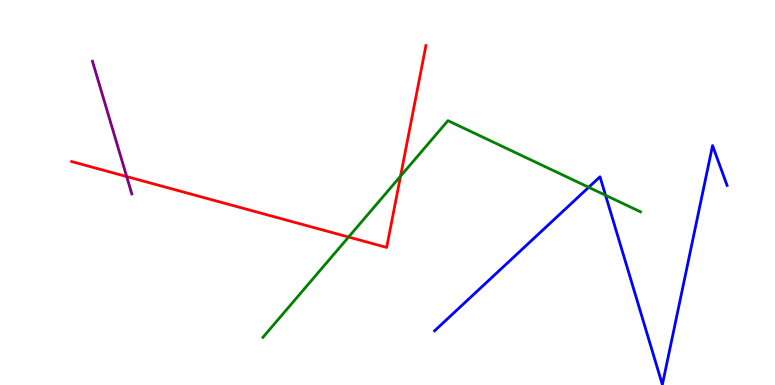[{'lines': ['blue', 'red'], 'intersections': []}, {'lines': ['green', 'red'], 'intersections': [{'x': 4.5, 'y': 3.84}, {'x': 5.17, 'y': 5.42}]}, {'lines': ['purple', 'red'], 'intersections': [{'x': 1.63, 'y': 5.41}]}, {'lines': ['blue', 'green'], 'intersections': [{'x': 7.6, 'y': 5.14}, {'x': 7.81, 'y': 4.93}]}, {'lines': ['blue', 'purple'], 'intersections': []}, {'lines': ['green', 'purple'], 'intersections': []}]